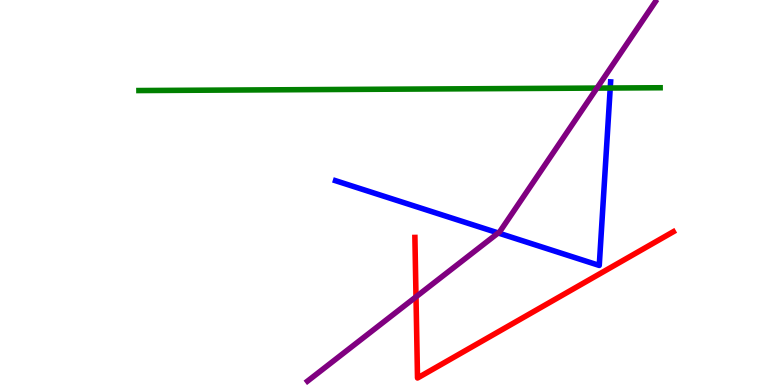[{'lines': ['blue', 'red'], 'intersections': []}, {'lines': ['green', 'red'], 'intersections': []}, {'lines': ['purple', 'red'], 'intersections': [{'x': 5.37, 'y': 2.29}]}, {'lines': ['blue', 'green'], 'intersections': [{'x': 7.87, 'y': 7.71}]}, {'lines': ['blue', 'purple'], 'intersections': [{'x': 6.43, 'y': 3.95}]}, {'lines': ['green', 'purple'], 'intersections': [{'x': 7.7, 'y': 7.71}]}]